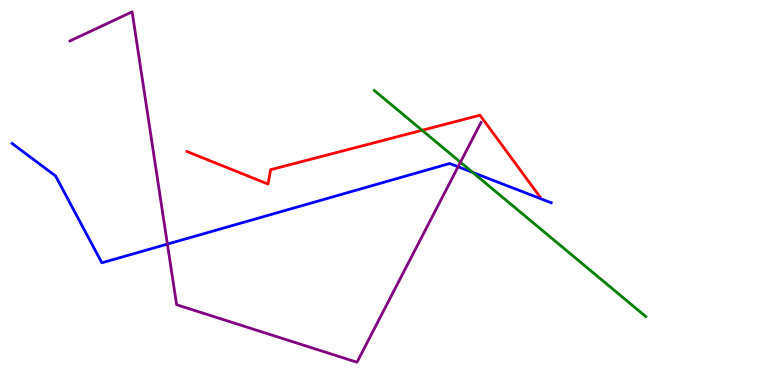[{'lines': ['blue', 'red'], 'intersections': []}, {'lines': ['green', 'red'], 'intersections': [{'x': 5.45, 'y': 6.62}]}, {'lines': ['purple', 'red'], 'intersections': []}, {'lines': ['blue', 'green'], 'intersections': [{'x': 6.1, 'y': 5.52}]}, {'lines': ['blue', 'purple'], 'intersections': [{'x': 2.16, 'y': 3.66}, {'x': 5.91, 'y': 5.67}]}, {'lines': ['green', 'purple'], 'intersections': [{'x': 5.94, 'y': 5.79}]}]